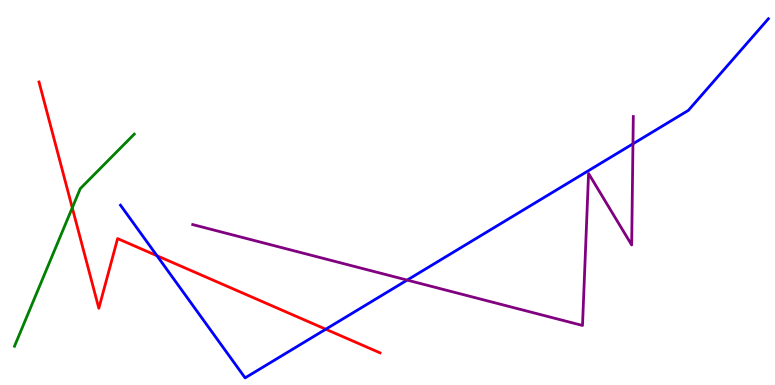[{'lines': ['blue', 'red'], 'intersections': [{'x': 2.03, 'y': 3.36}, {'x': 4.2, 'y': 1.45}]}, {'lines': ['green', 'red'], 'intersections': [{'x': 0.933, 'y': 4.6}]}, {'lines': ['purple', 'red'], 'intersections': []}, {'lines': ['blue', 'green'], 'intersections': []}, {'lines': ['blue', 'purple'], 'intersections': [{'x': 5.25, 'y': 2.73}, {'x': 8.17, 'y': 6.26}]}, {'lines': ['green', 'purple'], 'intersections': []}]